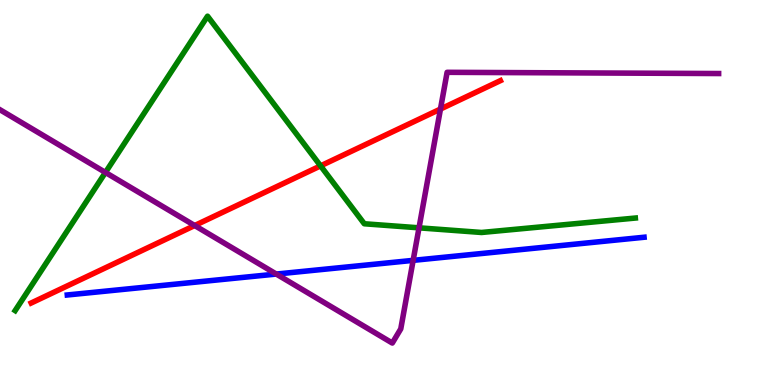[{'lines': ['blue', 'red'], 'intersections': []}, {'lines': ['green', 'red'], 'intersections': [{'x': 4.14, 'y': 5.69}]}, {'lines': ['purple', 'red'], 'intersections': [{'x': 2.51, 'y': 4.14}, {'x': 5.68, 'y': 7.17}]}, {'lines': ['blue', 'green'], 'intersections': []}, {'lines': ['blue', 'purple'], 'intersections': [{'x': 3.57, 'y': 2.88}, {'x': 5.33, 'y': 3.24}]}, {'lines': ['green', 'purple'], 'intersections': [{'x': 1.36, 'y': 5.52}, {'x': 5.41, 'y': 4.08}]}]